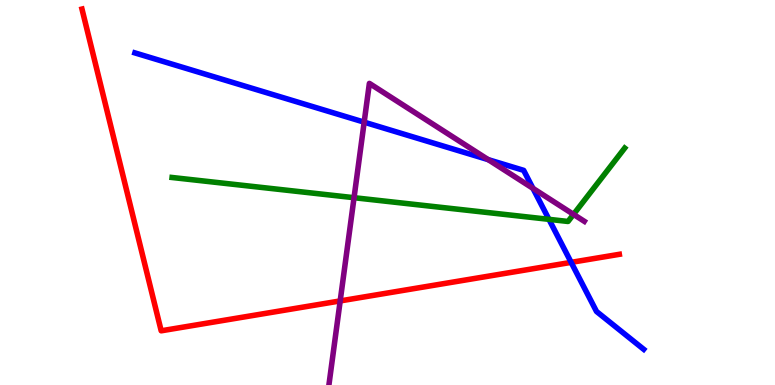[{'lines': ['blue', 'red'], 'intersections': [{'x': 7.37, 'y': 3.19}]}, {'lines': ['green', 'red'], 'intersections': []}, {'lines': ['purple', 'red'], 'intersections': [{'x': 4.39, 'y': 2.18}]}, {'lines': ['blue', 'green'], 'intersections': [{'x': 7.08, 'y': 4.3}]}, {'lines': ['blue', 'purple'], 'intersections': [{'x': 4.7, 'y': 6.83}, {'x': 6.3, 'y': 5.85}, {'x': 6.88, 'y': 5.11}]}, {'lines': ['green', 'purple'], 'intersections': [{'x': 4.57, 'y': 4.86}, {'x': 7.4, 'y': 4.43}]}]